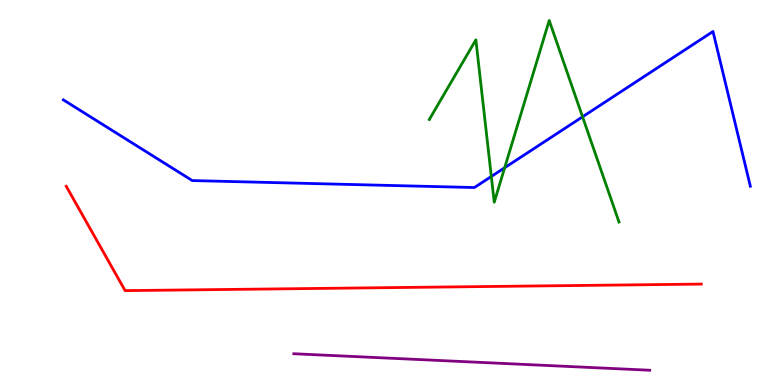[{'lines': ['blue', 'red'], 'intersections': []}, {'lines': ['green', 'red'], 'intersections': []}, {'lines': ['purple', 'red'], 'intersections': []}, {'lines': ['blue', 'green'], 'intersections': [{'x': 6.34, 'y': 5.42}, {'x': 6.51, 'y': 5.64}, {'x': 7.52, 'y': 6.97}]}, {'lines': ['blue', 'purple'], 'intersections': []}, {'lines': ['green', 'purple'], 'intersections': []}]